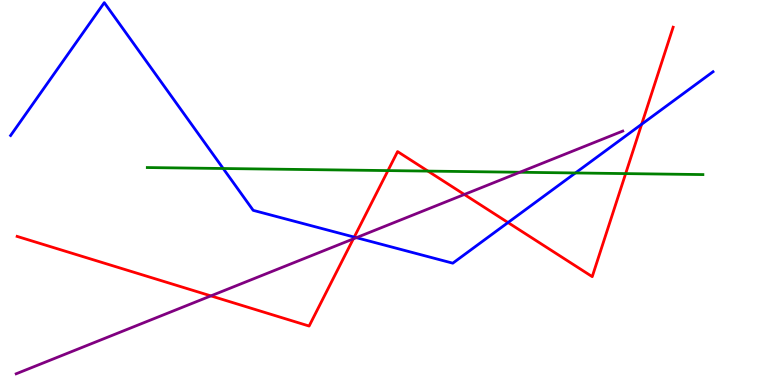[{'lines': ['blue', 'red'], 'intersections': [{'x': 4.57, 'y': 3.84}, {'x': 6.56, 'y': 4.22}, {'x': 8.28, 'y': 6.77}]}, {'lines': ['green', 'red'], 'intersections': [{'x': 5.01, 'y': 5.57}, {'x': 5.52, 'y': 5.56}, {'x': 8.07, 'y': 5.49}]}, {'lines': ['purple', 'red'], 'intersections': [{'x': 2.72, 'y': 2.31}, {'x': 4.56, 'y': 3.8}, {'x': 5.99, 'y': 4.95}]}, {'lines': ['blue', 'green'], 'intersections': [{'x': 2.88, 'y': 5.62}, {'x': 7.42, 'y': 5.51}]}, {'lines': ['blue', 'purple'], 'intersections': [{'x': 4.6, 'y': 3.83}]}, {'lines': ['green', 'purple'], 'intersections': [{'x': 6.71, 'y': 5.53}]}]